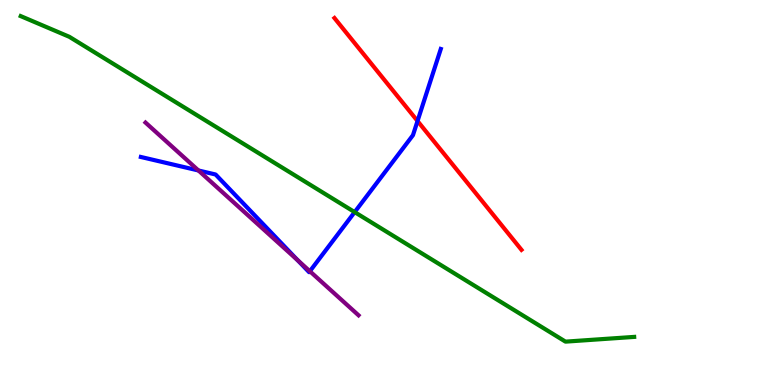[{'lines': ['blue', 'red'], 'intersections': [{'x': 5.39, 'y': 6.86}]}, {'lines': ['green', 'red'], 'intersections': []}, {'lines': ['purple', 'red'], 'intersections': []}, {'lines': ['blue', 'green'], 'intersections': [{'x': 4.58, 'y': 4.49}]}, {'lines': ['blue', 'purple'], 'intersections': [{'x': 2.56, 'y': 5.57}, {'x': 3.84, 'y': 3.24}, {'x': 4.0, 'y': 2.95}]}, {'lines': ['green', 'purple'], 'intersections': []}]